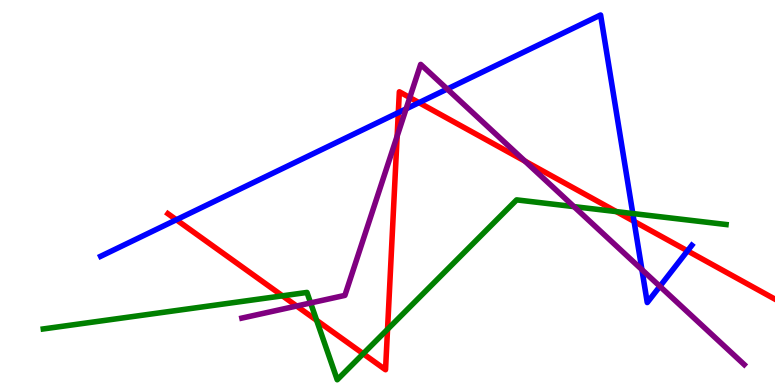[{'lines': ['blue', 'red'], 'intersections': [{'x': 2.28, 'y': 4.29}, {'x': 5.14, 'y': 7.07}, {'x': 5.41, 'y': 7.33}, {'x': 8.18, 'y': 4.25}, {'x': 8.87, 'y': 3.48}]}, {'lines': ['green', 'red'], 'intersections': [{'x': 3.64, 'y': 2.32}, {'x': 4.09, 'y': 1.68}, {'x': 4.69, 'y': 0.812}, {'x': 5.0, 'y': 1.45}, {'x': 7.95, 'y': 4.5}]}, {'lines': ['purple', 'red'], 'intersections': [{'x': 3.83, 'y': 2.05}, {'x': 5.12, 'y': 6.46}, {'x': 5.29, 'y': 7.47}, {'x': 6.77, 'y': 5.82}]}, {'lines': ['blue', 'green'], 'intersections': [{'x': 8.17, 'y': 4.45}]}, {'lines': ['blue', 'purple'], 'intersections': [{'x': 5.24, 'y': 7.17}, {'x': 5.77, 'y': 7.69}, {'x': 8.28, 'y': 3.0}, {'x': 8.51, 'y': 2.56}]}, {'lines': ['green', 'purple'], 'intersections': [{'x': 4.01, 'y': 2.13}, {'x': 7.41, 'y': 4.63}]}]